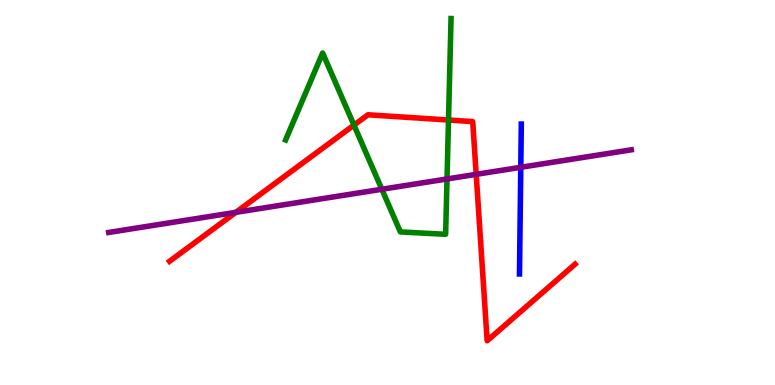[{'lines': ['blue', 'red'], 'intersections': []}, {'lines': ['green', 'red'], 'intersections': [{'x': 4.57, 'y': 6.75}, {'x': 5.79, 'y': 6.88}]}, {'lines': ['purple', 'red'], 'intersections': [{'x': 3.04, 'y': 4.48}, {'x': 6.14, 'y': 5.47}]}, {'lines': ['blue', 'green'], 'intersections': []}, {'lines': ['blue', 'purple'], 'intersections': [{'x': 6.72, 'y': 5.65}]}, {'lines': ['green', 'purple'], 'intersections': [{'x': 4.93, 'y': 5.08}, {'x': 5.77, 'y': 5.35}]}]